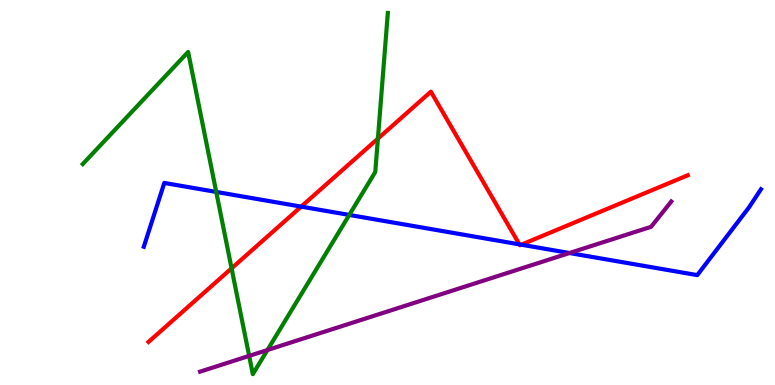[{'lines': ['blue', 'red'], 'intersections': [{'x': 3.89, 'y': 4.63}, {'x': 6.7, 'y': 3.65}, {'x': 6.73, 'y': 3.64}]}, {'lines': ['green', 'red'], 'intersections': [{'x': 2.99, 'y': 3.03}, {'x': 4.88, 'y': 6.4}]}, {'lines': ['purple', 'red'], 'intersections': []}, {'lines': ['blue', 'green'], 'intersections': [{'x': 2.79, 'y': 5.01}, {'x': 4.51, 'y': 4.42}]}, {'lines': ['blue', 'purple'], 'intersections': [{'x': 7.35, 'y': 3.43}]}, {'lines': ['green', 'purple'], 'intersections': [{'x': 3.21, 'y': 0.756}, {'x': 3.45, 'y': 0.909}]}]